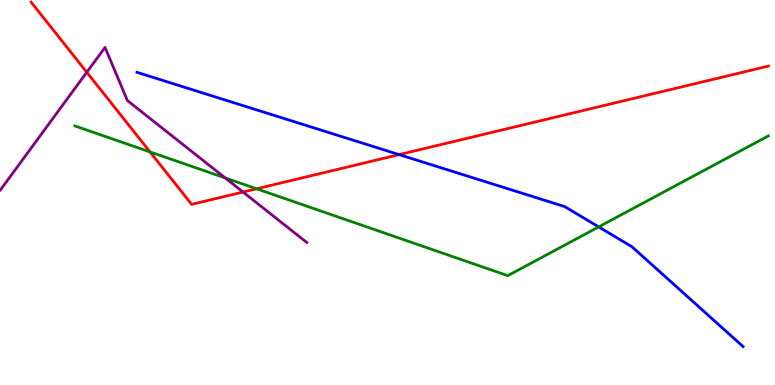[{'lines': ['blue', 'red'], 'intersections': [{'x': 5.15, 'y': 5.98}]}, {'lines': ['green', 'red'], 'intersections': [{'x': 1.94, 'y': 6.05}, {'x': 3.31, 'y': 5.1}]}, {'lines': ['purple', 'red'], 'intersections': [{'x': 1.12, 'y': 8.12}, {'x': 3.14, 'y': 5.01}]}, {'lines': ['blue', 'green'], 'intersections': [{'x': 7.73, 'y': 4.11}]}, {'lines': ['blue', 'purple'], 'intersections': []}, {'lines': ['green', 'purple'], 'intersections': [{'x': 2.91, 'y': 5.38}]}]